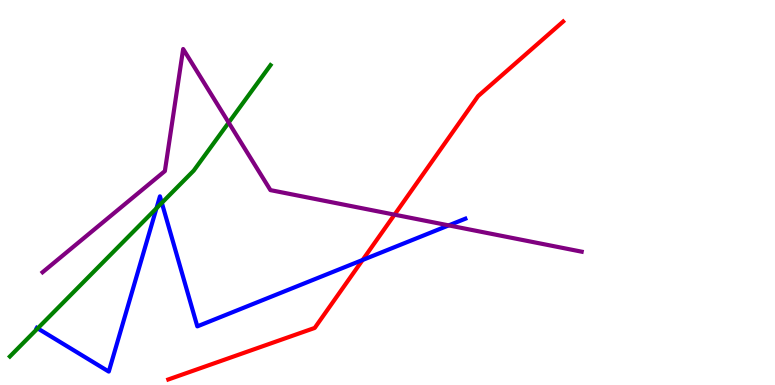[{'lines': ['blue', 'red'], 'intersections': [{'x': 4.68, 'y': 3.25}]}, {'lines': ['green', 'red'], 'intersections': []}, {'lines': ['purple', 'red'], 'intersections': [{'x': 5.09, 'y': 4.42}]}, {'lines': ['blue', 'green'], 'intersections': [{'x': 0.486, 'y': 1.47}, {'x': 2.02, 'y': 4.59}, {'x': 2.09, 'y': 4.73}]}, {'lines': ['blue', 'purple'], 'intersections': [{'x': 5.79, 'y': 4.15}]}, {'lines': ['green', 'purple'], 'intersections': [{'x': 2.95, 'y': 6.82}]}]